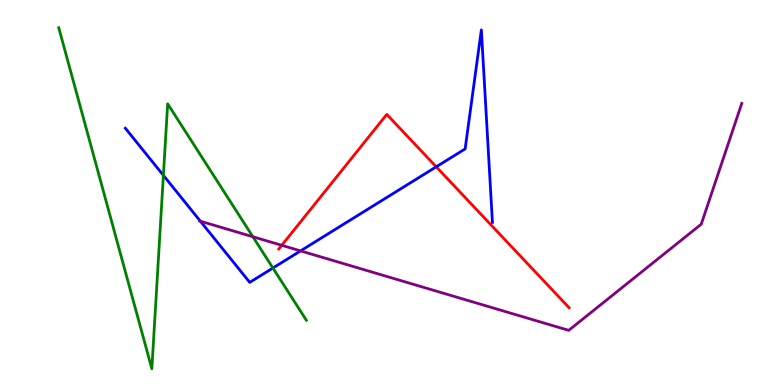[{'lines': ['blue', 'red'], 'intersections': [{'x': 5.63, 'y': 5.67}]}, {'lines': ['green', 'red'], 'intersections': []}, {'lines': ['purple', 'red'], 'intersections': [{'x': 3.64, 'y': 3.63}]}, {'lines': ['blue', 'green'], 'intersections': [{'x': 2.11, 'y': 5.45}, {'x': 3.52, 'y': 3.04}]}, {'lines': ['blue', 'purple'], 'intersections': [{'x': 2.59, 'y': 4.25}, {'x': 3.88, 'y': 3.48}]}, {'lines': ['green', 'purple'], 'intersections': [{'x': 3.26, 'y': 3.85}]}]